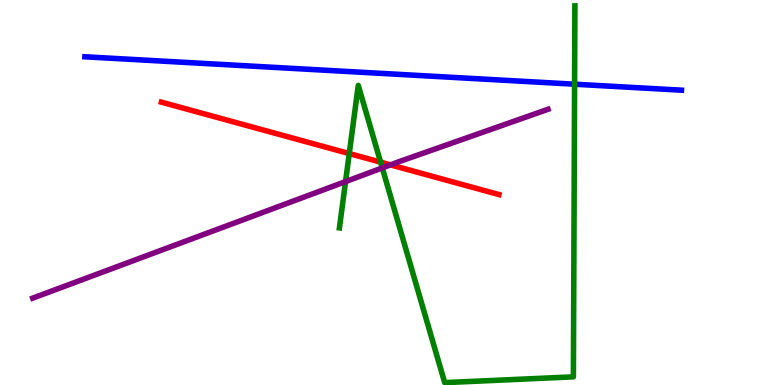[{'lines': ['blue', 'red'], 'intersections': []}, {'lines': ['green', 'red'], 'intersections': [{'x': 4.51, 'y': 6.01}, {'x': 4.91, 'y': 5.79}]}, {'lines': ['purple', 'red'], 'intersections': [{'x': 5.04, 'y': 5.72}]}, {'lines': ['blue', 'green'], 'intersections': [{'x': 7.41, 'y': 7.81}]}, {'lines': ['blue', 'purple'], 'intersections': []}, {'lines': ['green', 'purple'], 'intersections': [{'x': 4.46, 'y': 5.28}, {'x': 4.93, 'y': 5.64}]}]